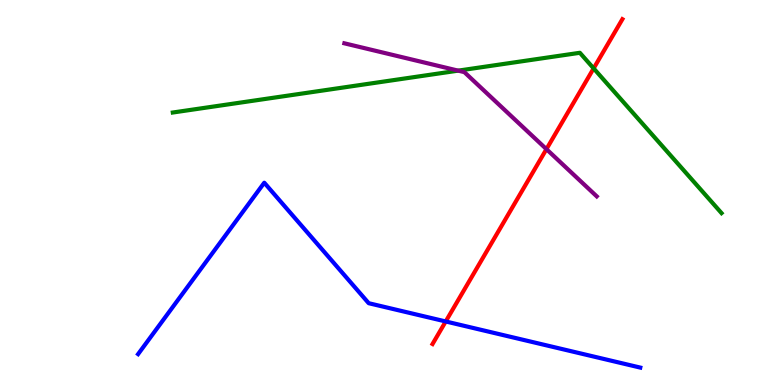[{'lines': ['blue', 'red'], 'intersections': [{'x': 5.75, 'y': 1.65}]}, {'lines': ['green', 'red'], 'intersections': [{'x': 7.66, 'y': 8.22}]}, {'lines': ['purple', 'red'], 'intersections': [{'x': 7.05, 'y': 6.13}]}, {'lines': ['blue', 'green'], 'intersections': []}, {'lines': ['blue', 'purple'], 'intersections': []}, {'lines': ['green', 'purple'], 'intersections': [{'x': 5.91, 'y': 8.17}]}]